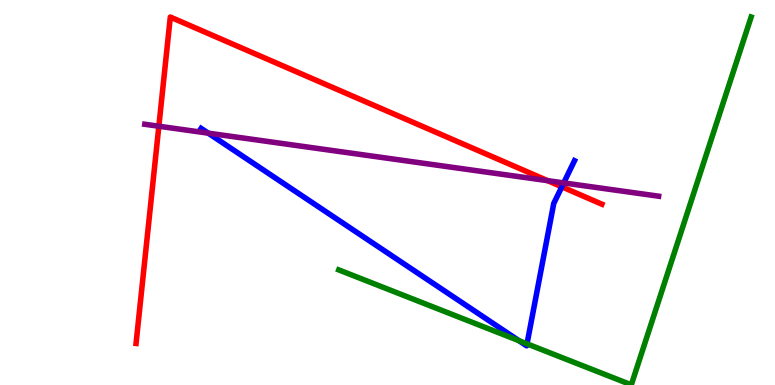[{'lines': ['blue', 'red'], 'intersections': [{'x': 7.25, 'y': 5.15}]}, {'lines': ['green', 'red'], 'intersections': []}, {'lines': ['purple', 'red'], 'intersections': [{'x': 2.05, 'y': 6.72}, {'x': 7.07, 'y': 5.31}]}, {'lines': ['blue', 'green'], 'intersections': [{'x': 6.7, 'y': 1.15}, {'x': 6.8, 'y': 1.07}]}, {'lines': ['blue', 'purple'], 'intersections': [{'x': 2.69, 'y': 6.54}, {'x': 7.27, 'y': 5.25}]}, {'lines': ['green', 'purple'], 'intersections': []}]